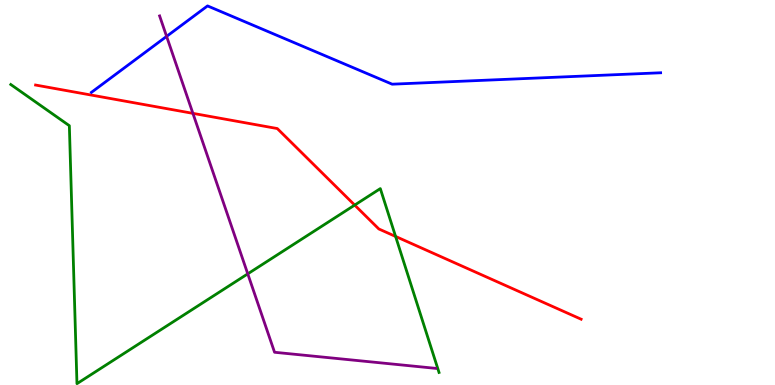[{'lines': ['blue', 'red'], 'intersections': []}, {'lines': ['green', 'red'], 'intersections': [{'x': 4.58, 'y': 4.67}, {'x': 5.1, 'y': 3.86}]}, {'lines': ['purple', 'red'], 'intersections': [{'x': 2.49, 'y': 7.06}]}, {'lines': ['blue', 'green'], 'intersections': []}, {'lines': ['blue', 'purple'], 'intersections': [{'x': 2.15, 'y': 9.05}]}, {'lines': ['green', 'purple'], 'intersections': [{'x': 3.2, 'y': 2.89}]}]